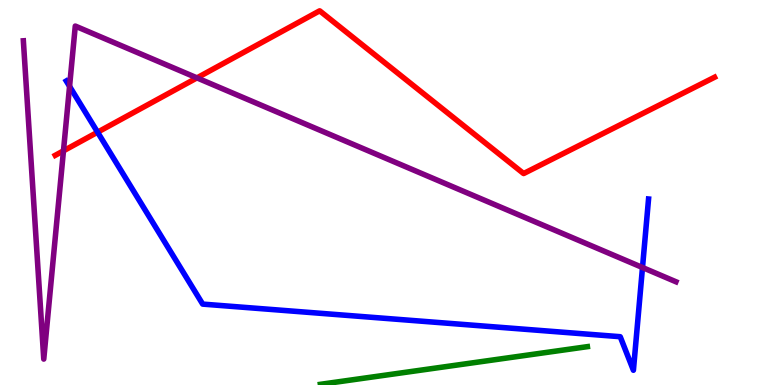[{'lines': ['blue', 'red'], 'intersections': [{'x': 1.26, 'y': 6.57}]}, {'lines': ['green', 'red'], 'intersections': []}, {'lines': ['purple', 'red'], 'intersections': [{'x': 0.819, 'y': 6.08}, {'x': 2.54, 'y': 7.98}]}, {'lines': ['blue', 'green'], 'intersections': []}, {'lines': ['blue', 'purple'], 'intersections': [{'x': 0.898, 'y': 7.76}, {'x': 8.29, 'y': 3.05}]}, {'lines': ['green', 'purple'], 'intersections': []}]